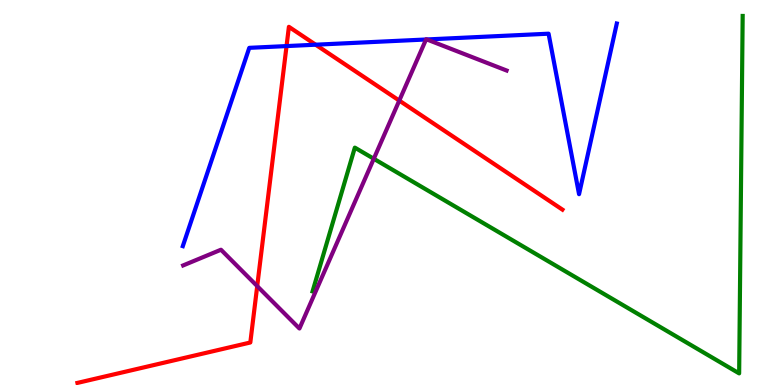[{'lines': ['blue', 'red'], 'intersections': [{'x': 3.7, 'y': 8.8}, {'x': 4.07, 'y': 8.84}]}, {'lines': ['green', 'red'], 'intersections': []}, {'lines': ['purple', 'red'], 'intersections': [{'x': 3.32, 'y': 2.57}, {'x': 5.15, 'y': 7.39}]}, {'lines': ['blue', 'green'], 'intersections': []}, {'lines': ['blue', 'purple'], 'intersections': [{'x': 5.5, 'y': 8.97}, {'x': 5.51, 'y': 8.98}]}, {'lines': ['green', 'purple'], 'intersections': [{'x': 4.82, 'y': 5.88}]}]